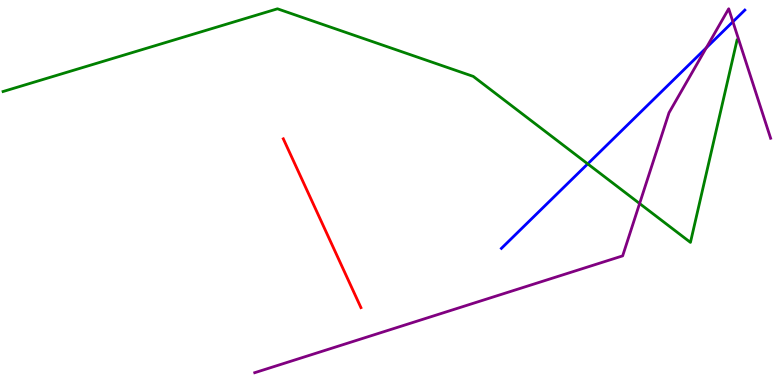[{'lines': ['blue', 'red'], 'intersections': []}, {'lines': ['green', 'red'], 'intersections': []}, {'lines': ['purple', 'red'], 'intersections': []}, {'lines': ['blue', 'green'], 'intersections': [{'x': 7.58, 'y': 5.74}]}, {'lines': ['blue', 'purple'], 'intersections': [{'x': 9.11, 'y': 8.76}, {'x': 9.46, 'y': 9.43}]}, {'lines': ['green', 'purple'], 'intersections': [{'x': 8.25, 'y': 4.71}]}]